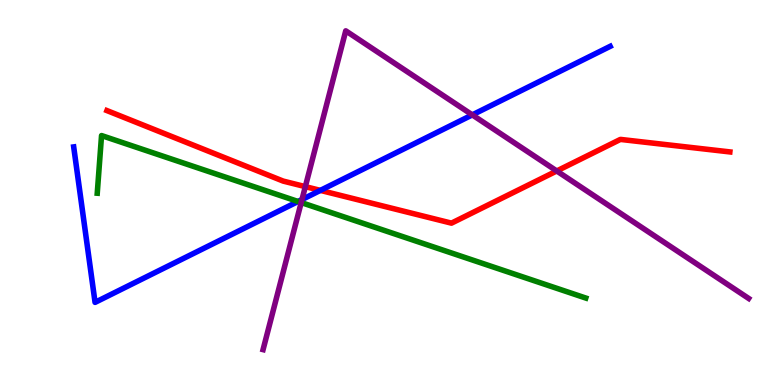[{'lines': ['blue', 'red'], 'intersections': [{'x': 4.13, 'y': 5.05}]}, {'lines': ['green', 'red'], 'intersections': []}, {'lines': ['purple', 'red'], 'intersections': [{'x': 3.94, 'y': 5.15}, {'x': 7.18, 'y': 5.56}]}, {'lines': ['blue', 'green'], 'intersections': [{'x': 3.85, 'y': 4.77}]}, {'lines': ['blue', 'purple'], 'intersections': [{'x': 3.9, 'y': 4.82}, {'x': 6.09, 'y': 7.02}]}, {'lines': ['green', 'purple'], 'intersections': [{'x': 3.89, 'y': 4.74}]}]